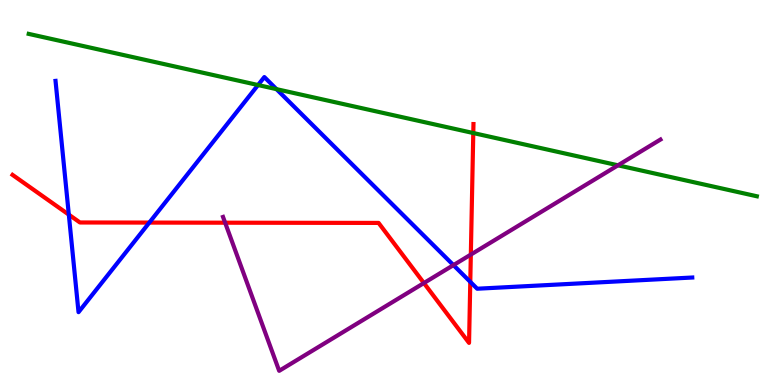[{'lines': ['blue', 'red'], 'intersections': [{'x': 0.888, 'y': 4.42}, {'x': 1.93, 'y': 4.22}, {'x': 6.07, 'y': 2.68}]}, {'lines': ['green', 'red'], 'intersections': [{'x': 6.11, 'y': 6.54}]}, {'lines': ['purple', 'red'], 'intersections': [{'x': 2.9, 'y': 4.22}, {'x': 5.47, 'y': 2.65}, {'x': 6.08, 'y': 3.39}]}, {'lines': ['blue', 'green'], 'intersections': [{'x': 3.33, 'y': 7.79}, {'x': 3.57, 'y': 7.68}]}, {'lines': ['blue', 'purple'], 'intersections': [{'x': 5.85, 'y': 3.11}]}, {'lines': ['green', 'purple'], 'intersections': [{'x': 7.97, 'y': 5.71}]}]